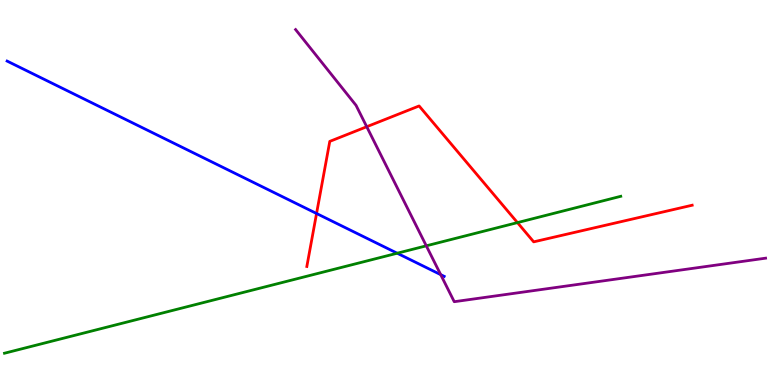[{'lines': ['blue', 'red'], 'intersections': [{'x': 4.08, 'y': 4.45}]}, {'lines': ['green', 'red'], 'intersections': [{'x': 6.68, 'y': 4.22}]}, {'lines': ['purple', 'red'], 'intersections': [{'x': 4.73, 'y': 6.71}]}, {'lines': ['blue', 'green'], 'intersections': [{'x': 5.13, 'y': 3.42}]}, {'lines': ['blue', 'purple'], 'intersections': [{'x': 5.69, 'y': 2.87}]}, {'lines': ['green', 'purple'], 'intersections': [{'x': 5.5, 'y': 3.62}]}]